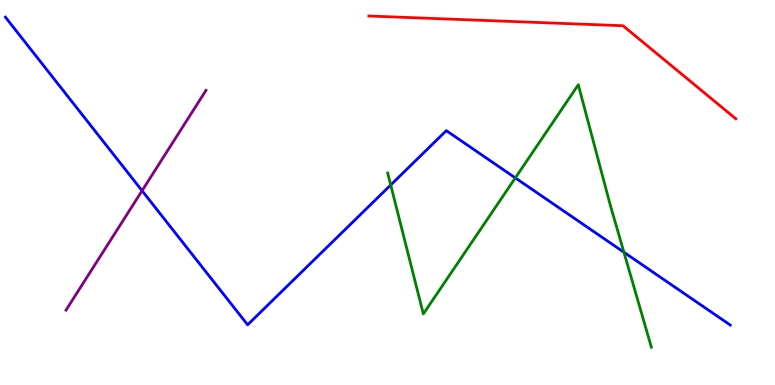[{'lines': ['blue', 'red'], 'intersections': []}, {'lines': ['green', 'red'], 'intersections': []}, {'lines': ['purple', 'red'], 'intersections': []}, {'lines': ['blue', 'green'], 'intersections': [{'x': 5.04, 'y': 5.2}, {'x': 6.65, 'y': 5.38}, {'x': 8.05, 'y': 3.45}]}, {'lines': ['blue', 'purple'], 'intersections': [{'x': 1.83, 'y': 5.05}]}, {'lines': ['green', 'purple'], 'intersections': []}]